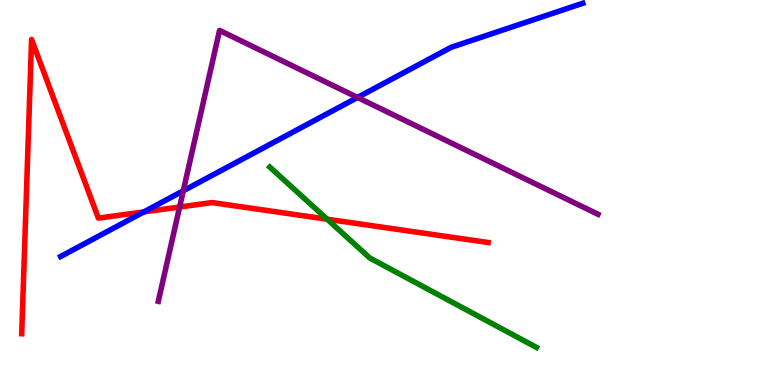[{'lines': ['blue', 'red'], 'intersections': [{'x': 1.86, 'y': 4.5}]}, {'lines': ['green', 'red'], 'intersections': [{'x': 4.22, 'y': 4.31}]}, {'lines': ['purple', 'red'], 'intersections': [{'x': 2.32, 'y': 4.62}]}, {'lines': ['blue', 'green'], 'intersections': []}, {'lines': ['blue', 'purple'], 'intersections': [{'x': 2.37, 'y': 5.04}, {'x': 4.61, 'y': 7.47}]}, {'lines': ['green', 'purple'], 'intersections': []}]